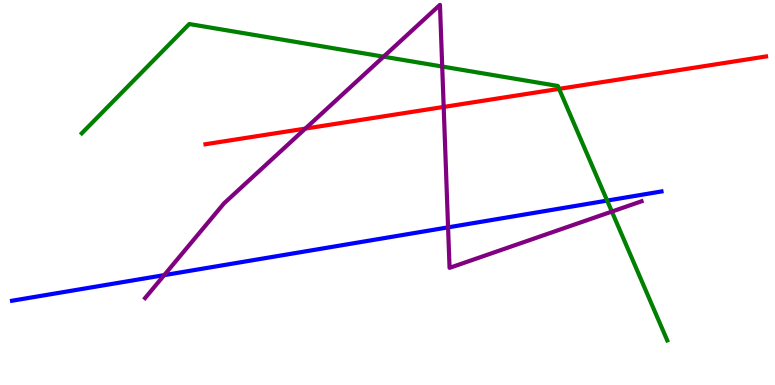[{'lines': ['blue', 'red'], 'intersections': []}, {'lines': ['green', 'red'], 'intersections': [{'x': 7.21, 'y': 7.69}]}, {'lines': ['purple', 'red'], 'intersections': [{'x': 3.94, 'y': 6.66}, {'x': 5.72, 'y': 7.22}]}, {'lines': ['blue', 'green'], 'intersections': [{'x': 7.83, 'y': 4.79}]}, {'lines': ['blue', 'purple'], 'intersections': [{'x': 2.12, 'y': 2.85}, {'x': 5.78, 'y': 4.09}]}, {'lines': ['green', 'purple'], 'intersections': [{'x': 4.95, 'y': 8.53}, {'x': 5.71, 'y': 8.27}, {'x': 7.89, 'y': 4.5}]}]